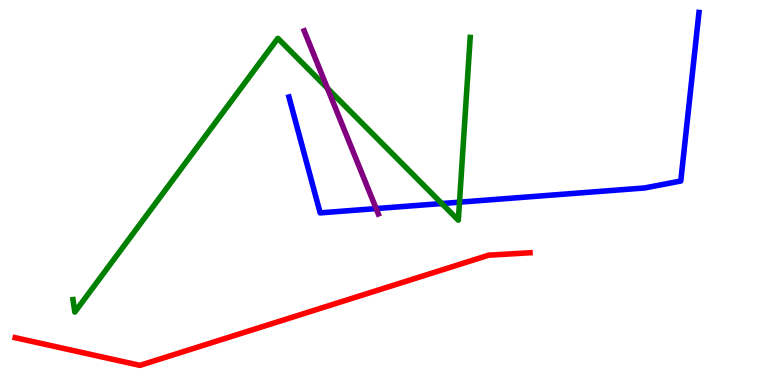[{'lines': ['blue', 'red'], 'intersections': []}, {'lines': ['green', 'red'], 'intersections': []}, {'lines': ['purple', 'red'], 'intersections': []}, {'lines': ['blue', 'green'], 'intersections': [{'x': 5.7, 'y': 4.71}, {'x': 5.93, 'y': 4.75}]}, {'lines': ['blue', 'purple'], 'intersections': [{'x': 4.85, 'y': 4.58}]}, {'lines': ['green', 'purple'], 'intersections': [{'x': 4.23, 'y': 7.71}]}]